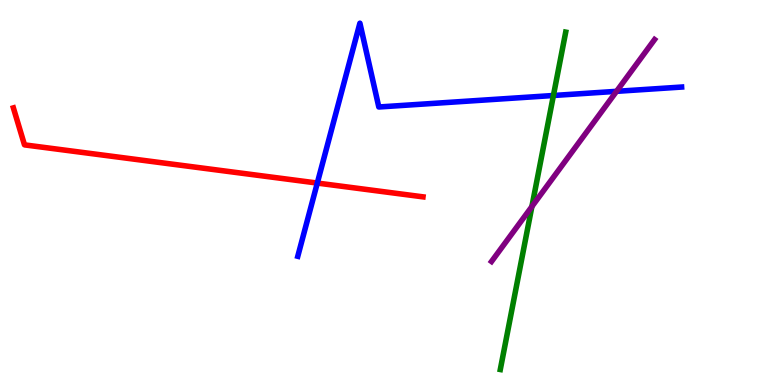[{'lines': ['blue', 'red'], 'intersections': [{'x': 4.09, 'y': 5.25}]}, {'lines': ['green', 'red'], 'intersections': []}, {'lines': ['purple', 'red'], 'intersections': []}, {'lines': ['blue', 'green'], 'intersections': [{'x': 7.14, 'y': 7.52}]}, {'lines': ['blue', 'purple'], 'intersections': [{'x': 7.96, 'y': 7.63}]}, {'lines': ['green', 'purple'], 'intersections': [{'x': 6.86, 'y': 4.63}]}]